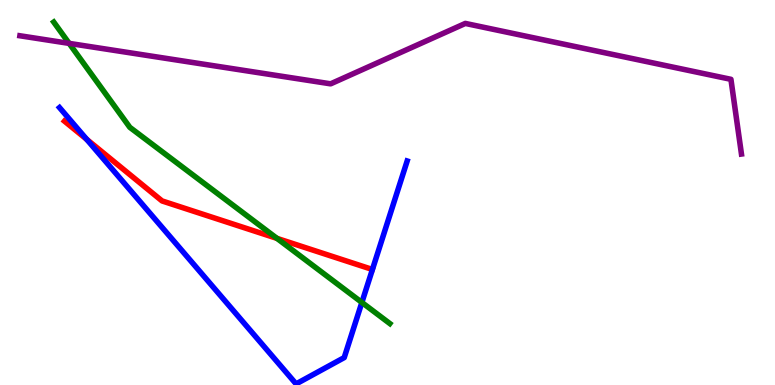[{'lines': ['blue', 'red'], 'intersections': [{'x': 1.12, 'y': 6.38}]}, {'lines': ['green', 'red'], 'intersections': [{'x': 3.57, 'y': 3.81}]}, {'lines': ['purple', 'red'], 'intersections': []}, {'lines': ['blue', 'green'], 'intersections': [{'x': 4.67, 'y': 2.14}]}, {'lines': ['blue', 'purple'], 'intersections': []}, {'lines': ['green', 'purple'], 'intersections': [{'x': 0.892, 'y': 8.87}]}]